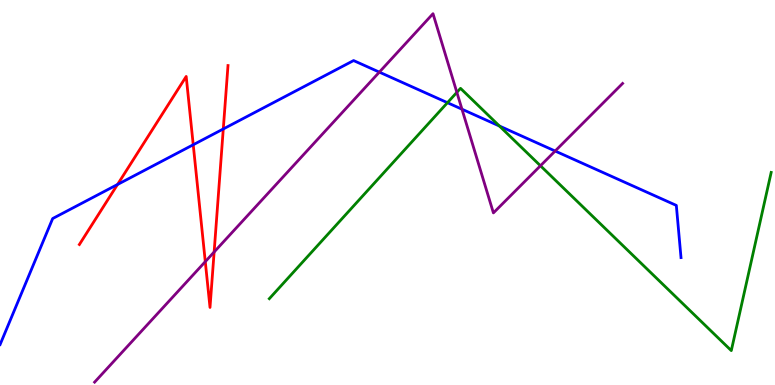[{'lines': ['blue', 'red'], 'intersections': [{'x': 1.52, 'y': 5.21}, {'x': 2.49, 'y': 6.24}, {'x': 2.88, 'y': 6.65}]}, {'lines': ['green', 'red'], 'intersections': []}, {'lines': ['purple', 'red'], 'intersections': [{'x': 2.65, 'y': 3.2}, {'x': 2.76, 'y': 3.45}]}, {'lines': ['blue', 'green'], 'intersections': [{'x': 5.77, 'y': 7.33}, {'x': 6.44, 'y': 6.73}]}, {'lines': ['blue', 'purple'], 'intersections': [{'x': 4.89, 'y': 8.13}, {'x': 5.96, 'y': 7.16}, {'x': 7.16, 'y': 6.08}]}, {'lines': ['green', 'purple'], 'intersections': [{'x': 5.89, 'y': 7.6}, {'x': 6.97, 'y': 5.69}]}]